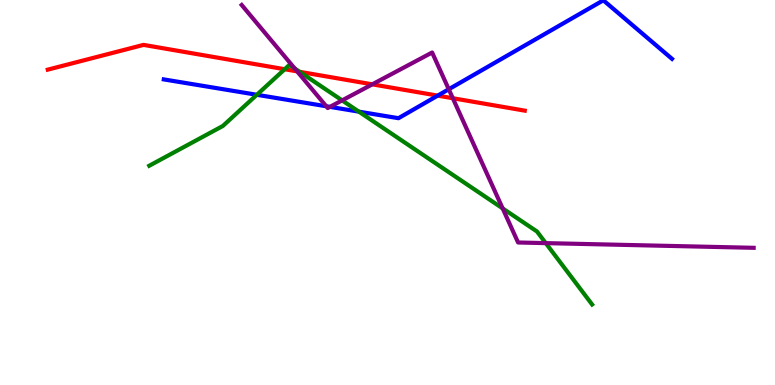[{'lines': ['blue', 'red'], 'intersections': [{'x': 5.65, 'y': 7.52}]}, {'lines': ['green', 'red'], 'intersections': [{'x': 3.67, 'y': 8.2}, {'x': 3.87, 'y': 8.13}]}, {'lines': ['purple', 'red'], 'intersections': [{'x': 3.83, 'y': 8.15}, {'x': 4.8, 'y': 7.81}, {'x': 5.84, 'y': 7.45}]}, {'lines': ['blue', 'green'], 'intersections': [{'x': 3.31, 'y': 7.54}, {'x': 4.63, 'y': 7.1}]}, {'lines': ['blue', 'purple'], 'intersections': [{'x': 4.21, 'y': 7.24}, {'x': 4.26, 'y': 7.22}, {'x': 5.79, 'y': 7.68}]}, {'lines': ['green', 'purple'], 'intersections': [{'x': 3.8, 'y': 8.22}, {'x': 4.41, 'y': 7.39}, {'x': 6.49, 'y': 4.59}, {'x': 7.04, 'y': 3.69}]}]